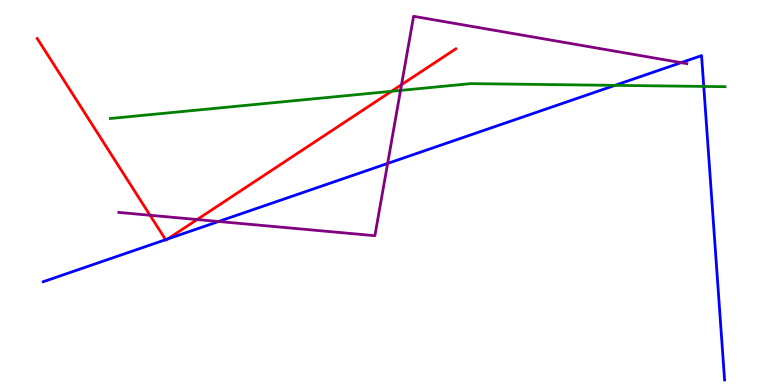[{'lines': ['blue', 'red'], 'intersections': [{'x': 2.14, 'y': 3.77}, {'x': 2.16, 'y': 3.79}]}, {'lines': ['green', 'red'], 'intersections': [{'x': 5.05, 'y': 7.63}]}, {'lines': ['purple', 'red'], 'intersections': [{'x': 1.94, 'y': 4.41}, {'x': 2.54, 'y': 4.3}, {'x': 5.18, 'y': 7.8}]}, {'lines': ['blue', 'green'], 'intersections': [{'x': 7.94, 'y': 7.78}, {'x': 9.08, 'y': 7.76}]}, {'lines': ['blue', 'purple'], 'intersections': [{'x': 2.82, 'y': 4.25}, {'x': 5.0, 'y': 5.75}, {'x': 8.79, 'y': 8.37}]}, {'lines': ['green', 'purple'], 'intersections': [{'x': 5.17, 'y': 7.65}]}]